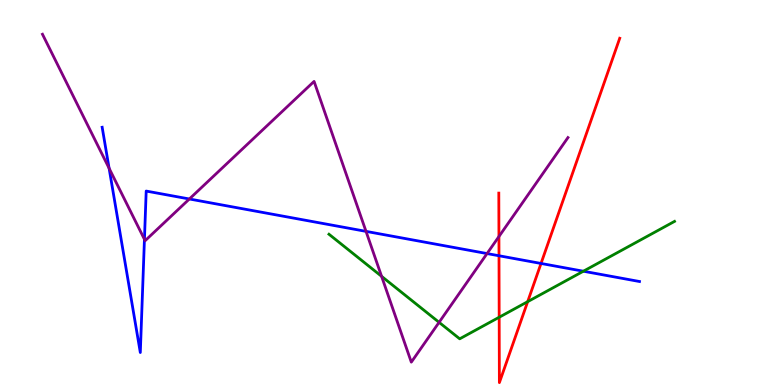[{'lines': ['blue', 'red'], 'intersections': [{'x': 6.44, 'y': 3.36}, {'x': 6.98, 'y': 3.16}]}, {'lines': ['green', 'red'], 'intersections': [{'x': 6.44, 'y': 1.76}, {'x': 6.81, 'y': 2.16}]}, {'lines': ['purple', 'red'], 'intersections': [{'x': 6.44, 'y': 3.86}]}, {'lines': ['blue', 'green'], 'intersections': [{'x': 7.53, 'y': 2.96}]}, {'lines': ['blue', 'purple'], 'intersections': [{'x': 1.41, 'y': 5.63}, {'x': 1.86, 'y': 3.78}, {'x': 2.44, 'y': 4.83}, {'x': 4.72, 'y': 3.99}, {'x': 6.28, 'y': 3.41}]}, {'lines': ['green', 'purple'], 'intersections': [{'x': 4.92, 'y': 2.82}, {'x': 5.67, 'y': 1.63}]}]